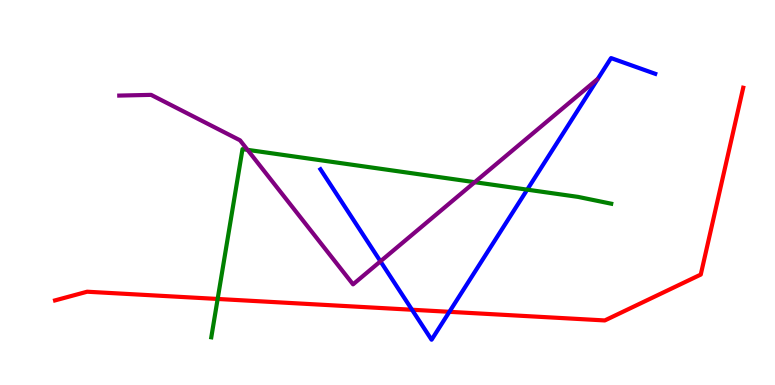[{'lines': ['blue', 'red'], 'intersections': [{'x': 5.32, 'y': 1.95}, {'x': 5.8, 'y': 1.9}]}, {'lines': ['green', 'red'], 'intersections': [{'x': 2.81, 'y': 2.23}]}, {'lines': ['purple', 'red'], 'intersections': []}, {'lines': ['blue', 'green'], 'intersections': [{'x': 6.8, 'y': 5.07}]}, {'lines': ['blue', 'purple'], 'intersections': [{'x': 4.91, 'y': 3.21}]}, {'lines': ['green', 'purple'], 'intersections': [{'x': 3.19, 'y': 6.11}, {'x': 6.13, 'y': 5.27}]}]